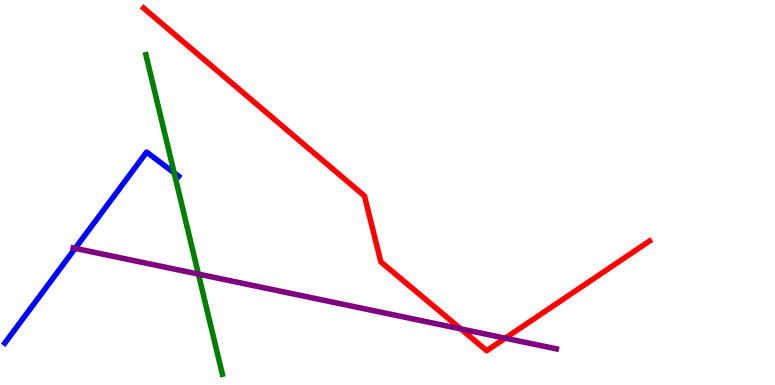[{'lines': ['blue', 'red'], 'intersections': []}, {'lines': ['green', 'red'], 'intersections': []}, {'lines': ['purple', 'red'], 'intersections': [{'x': 5.95, 'y': 1.46}, {'x': 6.52, 'y': 1.22}]}, {'lines': ['blue', 'green'], 'intersections': [{'x': 2.25, 'y': 5.51}]}, {'lines': ['blue', 'purple'], 'intersections': [{'x': 0.97, 'y': 3.55}]}, {'lines': ['green', 'purple'], 'intersections': [{'x': 2.56, 'y': 2.88}]}]